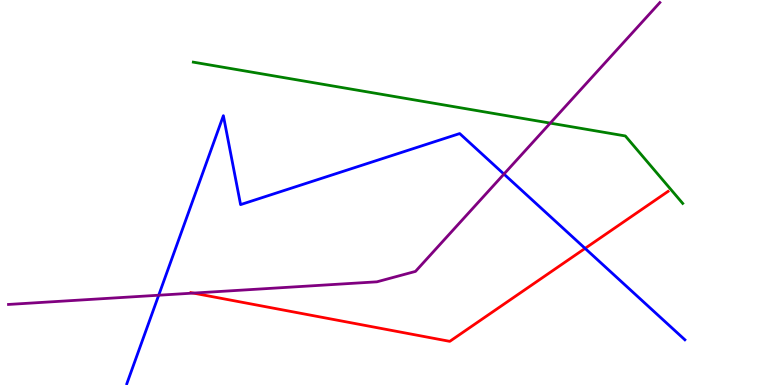[{'lines': ['blue', 'red'], 'intersections': [{'x': 7.55, 'y': 3.55}]}, {'lines': ['green', 'red'], 'intersections': []}, {'lines': ['purple', 'red'], 'intersections': [{'x': 2.49, 'y': 2.39}]}, {'lines': ['blue', 'green'], 'intersections': []}, {'lines': ['blue', 'purple'], 'intersections': [{'x': 2.05, 'y': 2.33}, {'x': 6.5, 'y': 5.48}]}, {'lines': ['green', 'purple'], 'intersections': [{'x': 7.1, 'y': 6.8}]}]